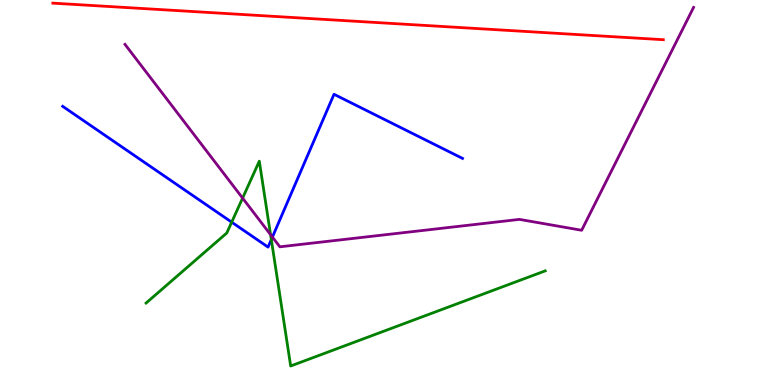[{'lines': ['blue', 'red'], 'intersections': []}, {'lines': ['green', 'red'], 'intersections': []}, {'lines': ['purple', 'red'], 'intersections': []}, {'lines': ['blue', 'green'], 'intersections': [{'x': 2.99, 'y': 4.23}, {'x': 3.5, 'y': 3.78}]}, {'lines': ['blue', 'purple'], 'intersections': [{'x': 3.51, 'y': 3.84}]}, {'lines': ['green', 'purple'], 'intersections': [{'x': 3.13, 'y': 4.85}, {'x': 3.49, 'y': 3.9}]}]